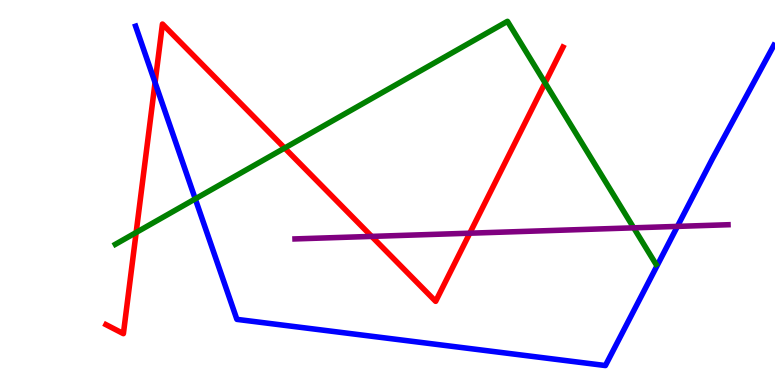[{'lines': ['blue', 'red'], 'intersections': [{'x': 2.0, 'y': 7.86}]}, {'lines': ['green', 'red'], 'intersections': [{'x': 1.76, 'y': 3.96}, {'x': 3.67, 'y': 6.15}, {'x': 7.03, 'y': 7.85}]}, {'lines': ['purple', 'red'], 'intersections': [{'x': 4.8, 'y': 3.86}, {'x': 6.06, 'y': 3.94}]}, {'lines': ['blue', 'green'], 'intersections': [{'x': 2.52, 'y': 4.83}]}, {'lines': ['blue', 'purple'], 'intersections': [{'x': 8.74, 'y': 4.12}]}, {'lines': ['green', 'purple'], 'intersections': [{'x': 8.18, 'y': 4.08}]}]